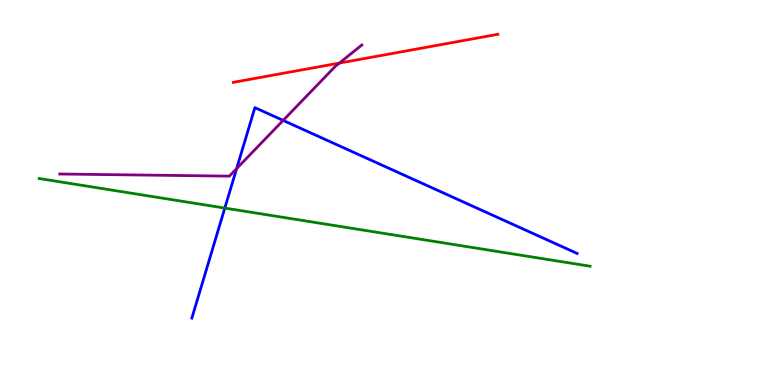[{'lines': ['blue', 'red'], 'intersections': []}, {'lines': ['green', 'red'], 'intersections': []}, {'lines': ['purple', 'red'], 'intersections': [{'x': 4.38, 'y': 8.36}]}, {'lines': ['blue', 'green'], 'intersections': [{'x': 2.9, 'y': 4.6}]}, {'lines': ['blue', 'purple'], 'intersections': [{'x': 3.05, 'y': 5.62}, {'x': 3.65, 'y': 6.87}]}, {'lines': ['green', 'purple'], 'intersections': []}]